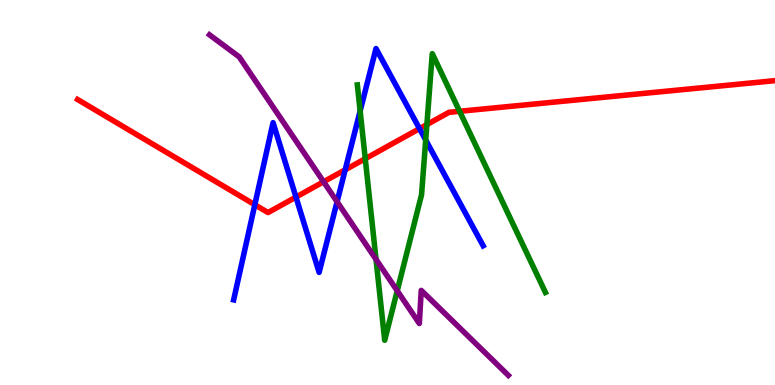[{'lines': ['blue', 'red'], 'intersections': [{'x': 3.29, 'y': 4.68}, {'x': 3.82, 'y': 4.88}, {'x': 4.45, 'y': 5.59}, {'x': 5.41, 'y': 6.66}]}, {'lines': ['green', 'red'], 'intersections': [{'x': 4.71, 'y': 5.88}, {'x': 5.51, 'y': 6.76}, {'x': 5.93, 'y': 7.11}]}, {'lines': ['purple', 'red'], 'intersections': [{'x': 4.18, 'y': 5.28}]}, {'lines': ['blue', 'green'], 'intersections': [{'x': 4.65, 'y': 7.12}, {'x': 5.49, 'y': 6.36}]}, {'lines': ['blue', 'purple'], 'intersections': [{'x': 4.35, 'y': 4.76}]}, {'lines': ['green', 'purple'], 'intersections': [{'x': 4.85, 'y': 3.26}, {'x': 5.13, 'y': 2.45}]}]